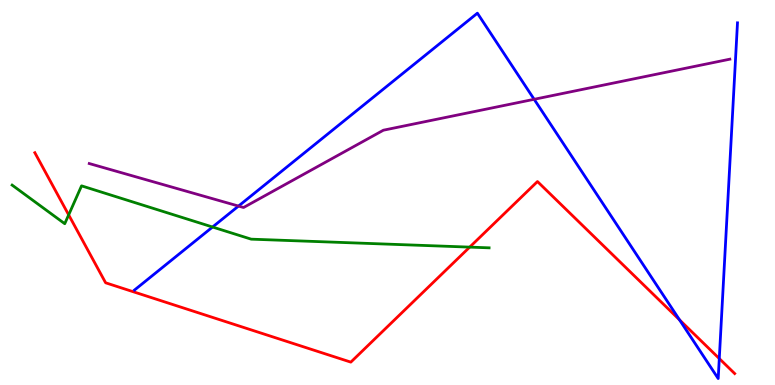[{'lines': ['blue', 'red'], 'intersections': [{'x': 8.77, 'y': 1.69}, {'x': 9.28, 'y': 0.687}]}, {'lines': ['green', 'red'], 'intersections': [{'x': 0.886, 'y': 4.42}, {'x': 6.06, 'y': 3.58}]}, {'lines': ['purple', 'red'], 'intersections': []}, {'lines': ['blue', 'green'], 'intersections': [{'x': 2.74, 'y': 4.1}]}, {'lines': ['blue', 'purple'], 'intersections': [{'x': 3.08, 'y': 4.65}, {'x': 6.89, 'y': 7.42}]}, {'lines': ['green', 'purple'], 'intersections': []}]